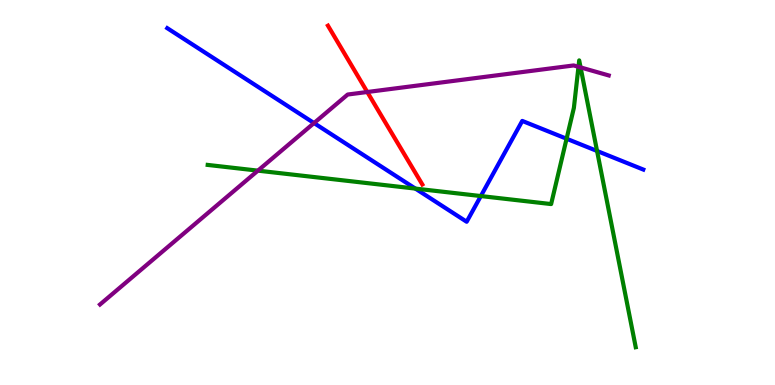[{'lines': ['blue', 'red'], 'intersections': []}, {'lines': ['green', 'red'], 'intersections': []}, {'lines': ['purple', 'red'], 'intersections': [{'x': 4.74, 'y': 7.61}]}, {'lines': ['blue', 'green'], 'intersections': [{'x': 5.36, 'y': 5.1}, {'x': 6.2, 'y': 4.91}, {'x': 7.31, 'y': 6.4}, {'x': 7.7, 'y': 6.08}]}, {'lines': ['blue', 'purple'], 'intersections': [{'x': 4.05, 'y': 6.8}]}, {'lines': ['green', 'purple'], 'intersections': [{'x': 3.33, 'y': 5.57}, {'x': 7.46, 'y': 8.26}, {'x': 7.49, 'y': 8.25}]}]